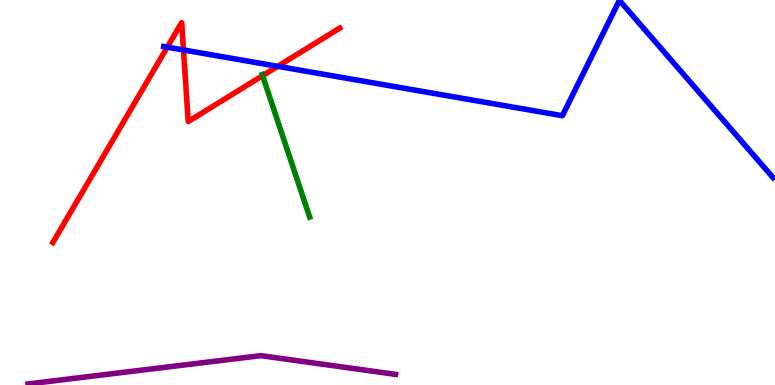[{'lines': ['blue', 'red'], 'intersections': [{'x': 2.16, 'y': 8.77}, {'x': 2.37, 'y': 8.7}, {'x': 3.58, 'y': 8.28}]}, {'lines': ['green', 'red'], 'intersections': [{'x': 3.39, 'y': 8.03}]}, {'lines': ['purple', 'red'], 'intersections': []}, {'lines': ['blue', 'green'], 'intersections': []}, {'lines': ['blue', 'purple'], 'intersections': []}, {'lines': ['green', 'purple'], 'intersections': []}]